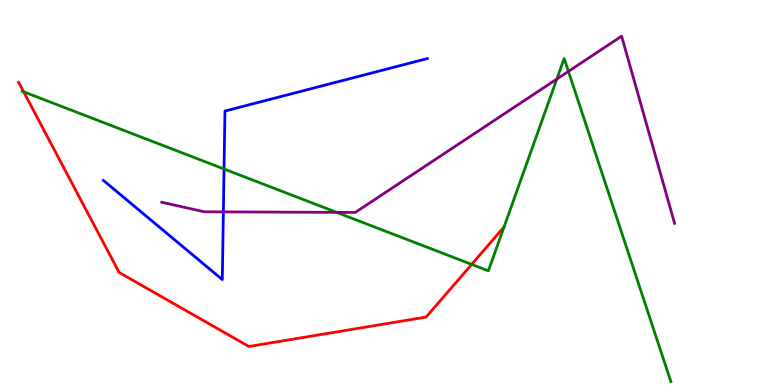[{'lines': ['blue', 'red'], 'intersections': []}, {'lines': ['green', 'red'], 'intersections': [{'x': 0.305, 'y': 7.62}, {'x': 6.09, 'y': 3.13}, {'x': 6.5, 'y': 4.1}]}, {'lines': ['purple', 'red'], 'intersections': []}, {'lines': ['blue', 'green'], 'intersections': [{'x': 2.89, 'y': 5.61}]}, {'lines': ['blue', 'purple'], 'intersections': [{'x': 2.88, 'y': 4.5}]}, {'lines': ['green', 'purple'], 'intersections': [{'x': 4.34, 'y': 4.48}, {'x': 7.18, 'y': 7.95}, {'x': 7.33, 'y': 8.15}]}]